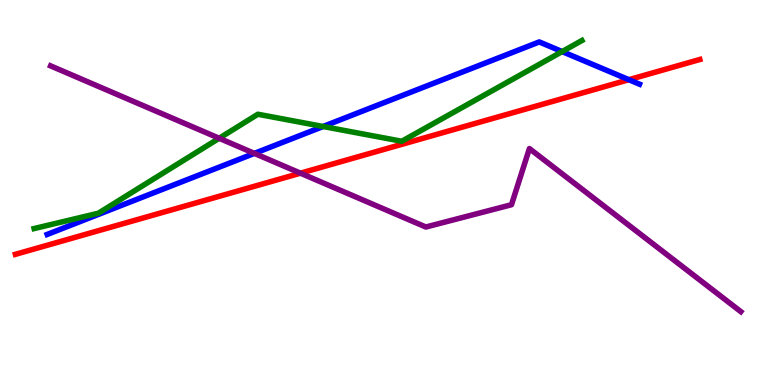[{'lines': ['blue', 'red'], 'intersections': [{'x': 8.11, 'y': 7.93}]}, {'lines': ['green', 'red'], 'intersections': []}, {'lines': ['purple', 'red'], 'intersections': [{'x': 3.88, 'y': 5.5}]}, {'lines': ['blue', 'green'], 'intersections': [{'x': 4.17, 'y': 6.71}, {'x': 7.25, 'y': 8.66}]}, {'lines': ['blue', 'purple'], 'intersections': [{'x': 3.28, 'y': 6.02}]}, {'lines': ['green', 'purple'], 'intersections': [{'x': 2.83, 'y': 6.41}]}]